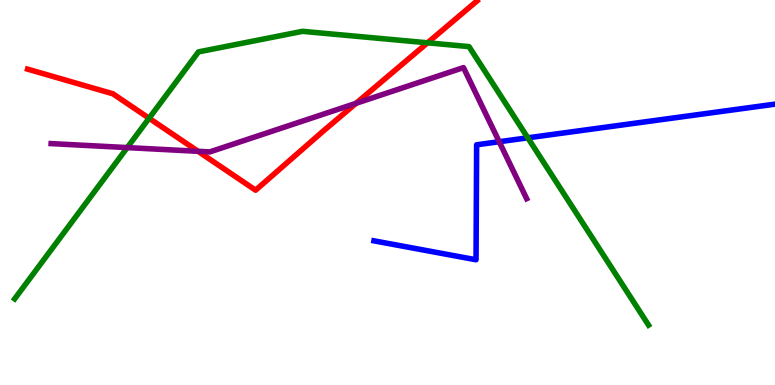[{'lines': ['blue', 'red'], 'intersections': []}, {'lines': ['green', 'red'], 'intersections': [{'x': 1.92, 'y': 6.93}, {'x': 5.52, 'y': 8.89}]}, {'lines': ['purple', 'red'], 'intersections': [{'x': 2.56, 'y': 6.07}, {'x': 4.59, 'y': 7.32}]}, {'lines': ['blue', 'green'], 'intersections': [{'x': 6.81, 'y': 6.42}]}, {'lines': ['blue', 'purple'], 'intersections': [{'x': 6.44, 'y': 6.32}]}, {'lines': ['green', 'purple'], 'intersections': [{'x': 1.64, 'y': 6.17}]}]